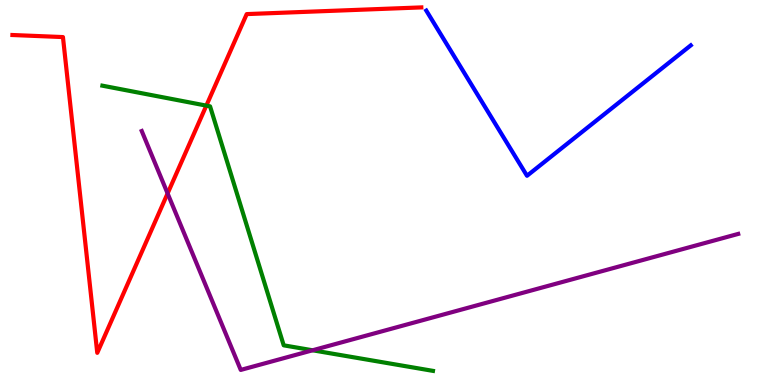[{'lines': ['blue', 'red'], 'intersections': []}, {'lines': ['green', 'red'], 'intersections': [{'x': 2.66, 'y': 7.26}]}, {'lines': ['purple', 'red'], 'intersections': [{'x': 2.16, 'y': 4.98}]}, {'lines': ['blue', 'green'], 'intersections': []}, {'lines': ['blue', 'purple'], 'intersections': []}, {'lines': ['green', 'purple'], 'intersections': [{'x': 4.03, 'y': 0.902}]}]